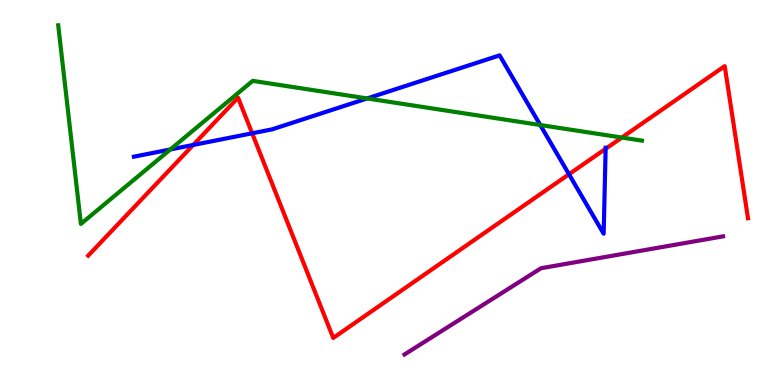[{'lines': ['blue', 'red'], 'intersections': [{'x': 2.49, 'y': 6.24}, {'x': 3.25, 'y': 6.54}, {'x': 7.34, 'y': 5.47}, {'x': 7.81, 'y': 6.14}]}, {'lines': ['green', 'red'], 'intersections': [{'x': 8.02, 'y': 6.43}]}, {'lines': ['purple', 'red'], 'intersections': []}, {'lines': ['blue', 'green'], 'intersections': [{'x': 2.2, 'y': 6.12}, {'x': 4.74, 'y': 7.44}, {'x': 6.97, 'y': 6.75}]}, {'lines': ['blue', 'purple'], 'intersections': []}, {'lines': ['green', 'purple'], 'intersections': []}]